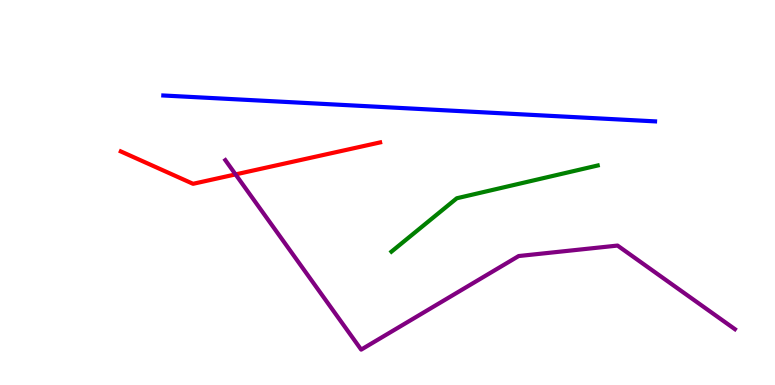[{'lines': ['blue', 'red'], 'intersections': []}, {'lines': ['green', 'red'], 'intersections': []}, {'lines': ['purple', 'red'], 'intersections': [{'x': 3.04, 'y': 5.47}]}, {'lines': ['blue', 'green'], 'intersections': []}, {'lines': ['blue', 'purple'], 'intersections': []}, {'lines': ['green', 'purple'], 'intersections': []}]